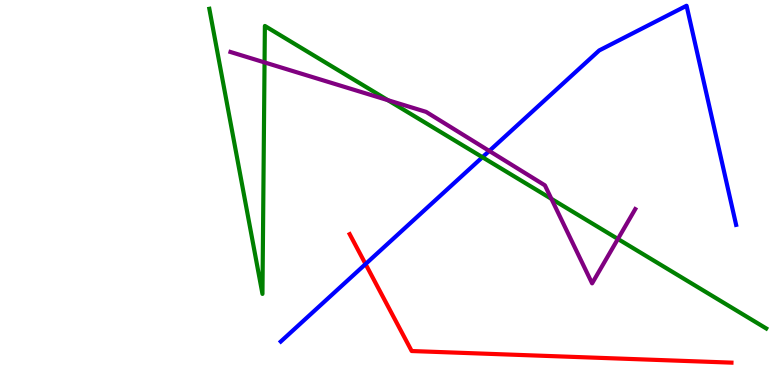[{'lines': ['blue', 'red'], 'intersections': [{'x': 4.72, 'y': 3.14}]}, {'lines': ['green', 'red'], 'intersections': []}, {'lines': ['purple', 'red'], 'intersections': []}, {'lines': ['blue', 'green'], 'intersections': [{'x': 6.22, 'y': 5.92}]}, {'lines': ['blue', 'purple'], 'intersections': [{'x': 6.31, 'y': 6.08}]}, {'lines': ['green', 'purple'], 'intersections': [{'x': 3.41, 'y': 8.38}, {'x': 5.0, 'y': 7.4}, {'x': 7.11, 'y': 4.84}, {'x': 7.97, 'y': 3.79}]}]